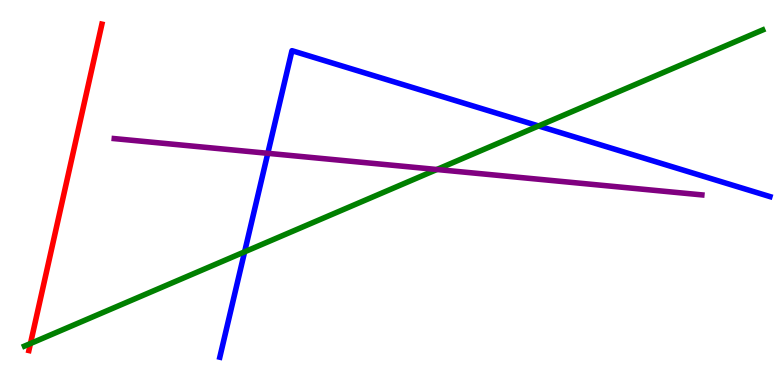[{'lines': ['blue', 'red'], 'intersections': []}, {'lines': ['green', 'red'], 'intersections': [{'x': 0.393, 'y': 1.08}]}, {'lines': ['purple', 'red'], 'intersections': []}, {'lines': ['blue', 'green'], 'intersections': [{'x': 3.16, 'y': 3.46}, {'x': 6.95, 'y': 6.73}]}, {'lines': ['blue', 'purple'], 'intersections': [{'x': 3.46, 'y': 6.02}]}, {'lines': ['green', 'purple'], 'intersections': [{'x': 5.64, 'y': 5.6}]}]